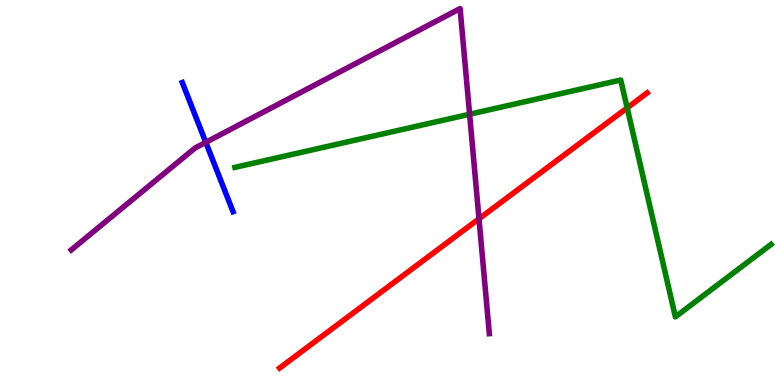[{'lines': ['blue', 'red'], 'intersections': []}, {'lines': ['green', 'red'], 'intersections': [{'x': 8.09, 'y': 7.2}]}, {'lines': ['purple', 'red'], 'intersections': [{'x': 6.18, 'y': 4.32}]}, {'lines': ['blue', 'green'], 'intersections': []}, {'lines': ['blue', 'purple'], 'intersections': [{'x': 2.66, 'y': 6.3}]}, {'lines': ['green', 'purple'], 'intersections': [{'x': 6.06, 'y': 7.03}]}]